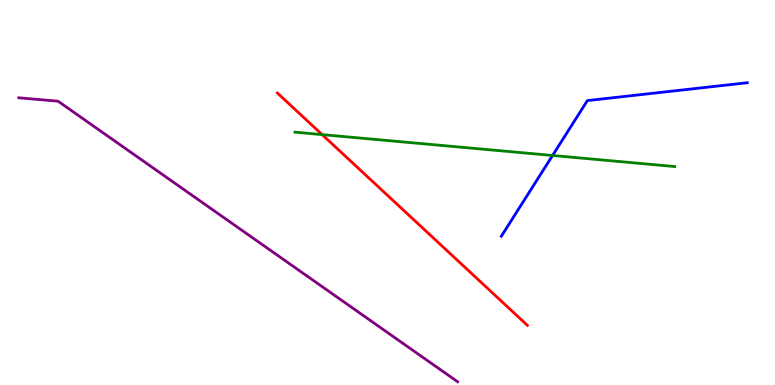[{'lines': ['blue', 'red'], 'intersections': []}, {'lines': ['green', 'red'], 'intersections': [{'x': 4.16, 'y': 6.5}]}, {'lines': ['purple', 'red'], 'intersections': []}, {'lines': ['blue', 'green'], 'intersections': [{'x': 7.13, 'y': 5.96}]}, {'lines': ['blue', 'purple'], 'intersections': []}, {'lines': ['green', 'purple'], 'intersections': []}]